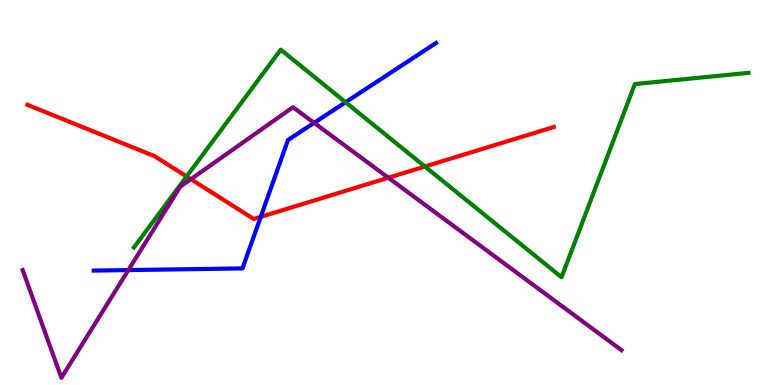[{'lines': ['blue', 'red'], 'intersections': [{'x': 3.36, 'y': 4.37}]}, {'lines': ['green', 'red'], 'intersections': [{'x': 2.41, 'y': 5.42}, {'x': 5.48, 'y': 5.67}]}, {'lines': ['purple', 'red'], 'intersections': [{'x': 2.46, 'y': 5.35}, {'x': 5.01, 'y': 5.38}]}, {'lines': ['blue', 'green'], 'intersections': [{'x': 4.46, 'y': 7.34}]}, {'lines': ['blue', 'purple'], 'intersections': [{'x': 1.66, 'y': 2.98}, {'x': 4.05, 'y': 6.81}]}, {'lines': ['green', 'purple'], 'intersections': []}]